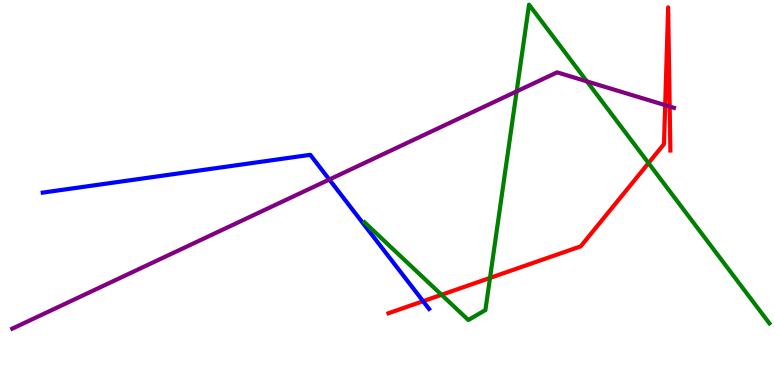[{'lines': ['blue', 'red'], 'intersections': [{'x': 5.46, 'y': 2.18}]}, {'lines': ['green', 'red'], 'intersections': [{'x': 5.7, 'y': 2.34}, {'x': 6.32, 'y': 2.78}, {'x': 8.37, 'y': 5.76}]}, {'lines': ['purple', 'red'], 'intersections': [{'x': 8.58, 'y': 7.27}, {'x': 8.64, 'y': 7.23}]}, {'lines': ['blue', 'green'], 'intersections': []}, {'lines': ['blue', 'purple'], 'intersections': [{'x': 4.25, 'y': 5.34}]}, {'lines': ['green', 'purple'], 'intersections': [{'x': 6.67, 'y': 7.63}, {'x': 7.57, 'y': 7.89}]}]